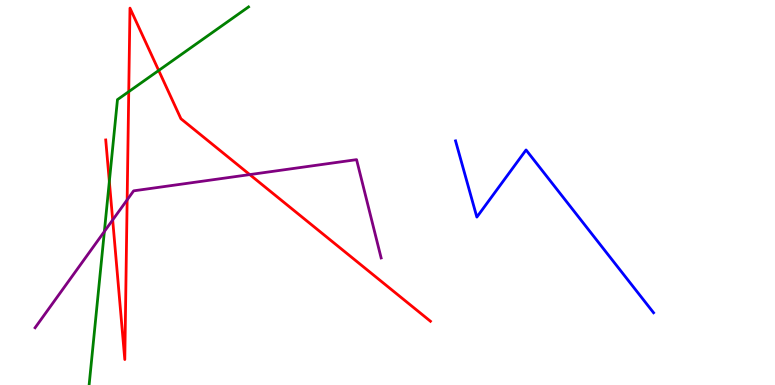[{'lines': ['blue', 'red'], 'intersections': []}, {'lines': ['green', 'red'], 'intersections': [{'x': 1.41, 'y': 5.29}, {'x': 1.66, 'y': 7.62}, {'x': 2.05, 'y': 8.17}]}, {'lines': ['purple', 'red'], 'intersections': [{'x': 1.45, 'y': 4.29}, {'x': 1.64, 'y': 4.81}, {'x': 3.22, 'y': 5.47}]}, {'lines': ['blue', 'green'], 'intersections': []}, {'lines': ['blue', 'purple'], 'intersections': []}, {'lines': ['green', 'purple'], 'intersections': [{'x': 1.35, 'y': 3.99}]}]